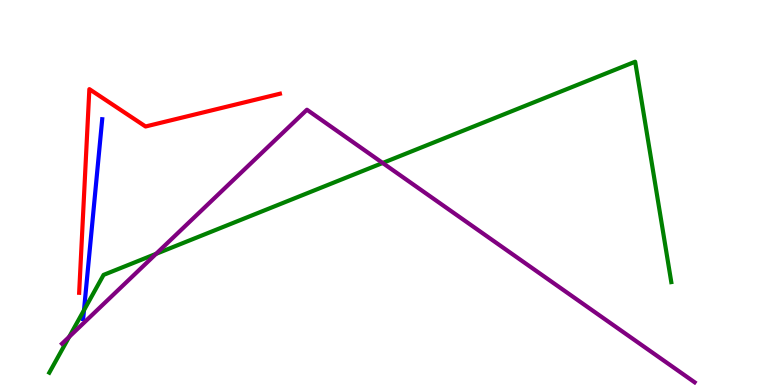[{'lines': ['blue', 'red'], 'intersections': []}, {'lines': ['green', 'red'], 'intersections': []}, {'lines': ['purple', 'red'], 'intersections': []}, {'lines': ['blue', 'green'], 'intersections': [{'x': 1.08, 'y': 1.94}]}, {'lines': ['blue', 'purple'], 'intersections': []}, {'lines': ['green', 'purple'], 'intersections': [{'x': 0.893, 'y': 1.25}, {'x': 2.01, 'y': 3.41}, {'x': 4.94, 'y': 5.77}]}]